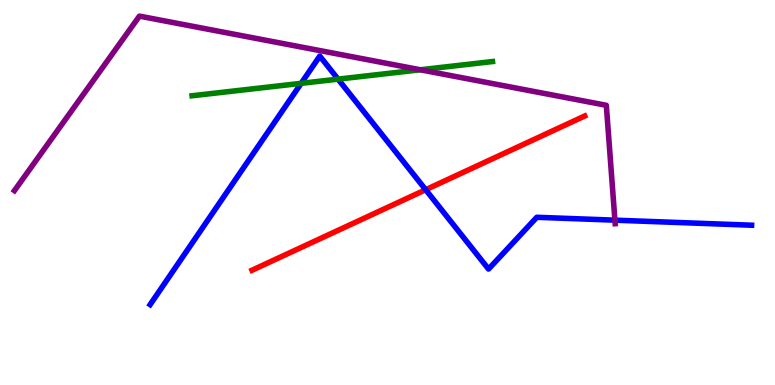[{'lines': ['blue', 'red'], 'intersections': [{'x': 5.49, 'y': 5.07}]}, {'lines': ['green', 'red'], 'intersections': []}, {'lines': ['purple', 'red'], 'intersections': []}, {'lines': ['blue', 'green'], 'intersections': [{'x': 3.89, 'y': 7.84}, {'x': 4.36, 'y': 7.94}]}, {'lines': ['blue', 'purple'], 'intersections': [{'x': 7.93, 'y': 4.28}]}, {'lines': ['green', 'purple'], 'intersections': [{'x': 5.42, 'y': 8.19}]}]